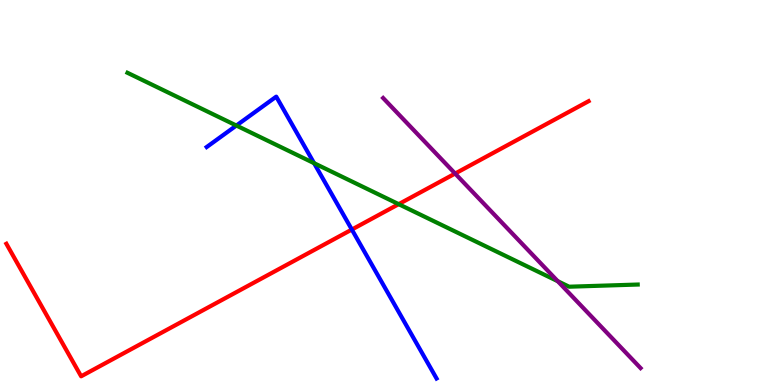[{'lines': ['blue', 'red'], 'intersections': [{'x': 4.54, 'y': 4.04}]}, {'lines': ['green', 'red'], 'intersections': [{'x': 5.14, 'y': 4.7}]}, {'lines': ['purple', 'red'], 'intersections': [{'x': 5.87, 'y': 5.49}]}, {'lines': ['blue', 'green'], 'intersections': [{'x': 3.05, 'y': 6.74}, {'x': 4.05, 'y': 5.76}]}, {'lines': ['blue', 'purple'], 'intersections': []}, {'lines': ['green', 'purple'], 'intersections': [{'x': 7.2, 'y': 2.7}]}]